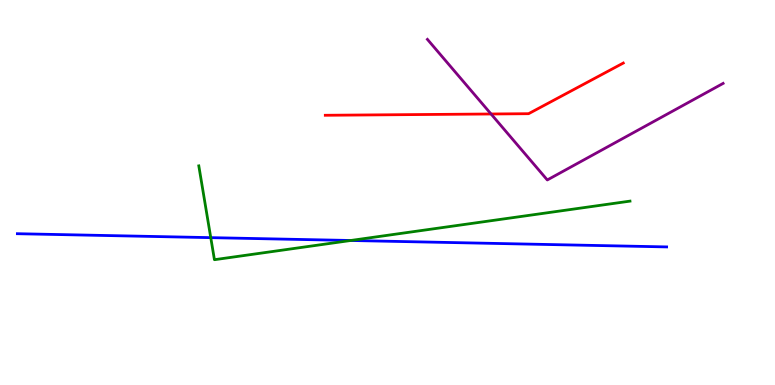[{'lines': ['blue', 'red'], 'intersections': []}, {'lines': ['green', 'red'], 'intersections': []}, {'lines': ['purple', 'red'], 'intersections': [{'x': 6.34, 'y': 7.04}]}, {'lines': ['blue', 'green'], 'intersections': [{'x': 2.72, 'y': 3.83}, {'x': 4.53, 'y': 3.75}]}, {'lines': ['blue', 'purple'], 'intersections': []}, {'lines': ['green', 'purple'], 'intersections': []}]